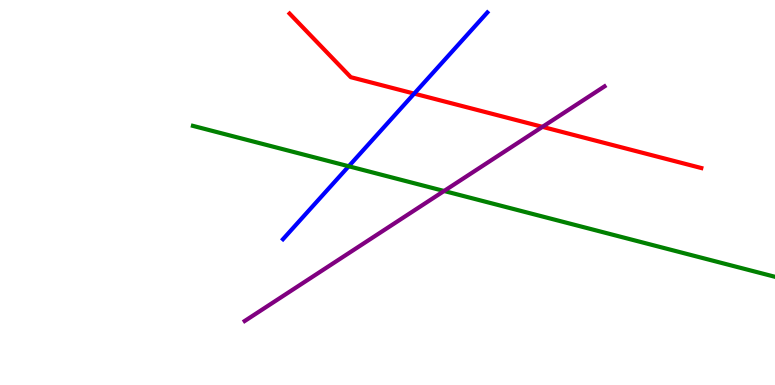[{'lines': ['blue', 'red'], 'intersections': [{'x': 5.34, 'y': 7.57}]}, {'lines': ['green', 'red'], 'intersections': []}, {'lines': ['purple', 'red'], 'intersections': [{'x': 7.0, 'y': 6.71}]}, {'lines': ['blue', 'green'], 'intersections': [{'x': 4.5, 'y': 5.68}]}, {'lines': ['blue', 'purple'], 'intersections': []}, {'lines': ['green', 'purple'], 'intersections': [{'x': 5.73, 'y': 5.04}]}]